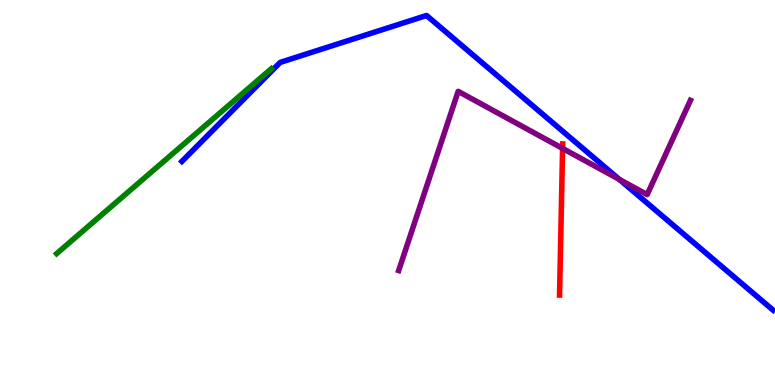[{'lines': ['blue', 'red'], 'intersections': []}, {'lines': ['green', 'red'], 'intersections': []}, {'lines': ['purple', 'red'], 'intersections': [{'x': 7.26, 'y': 6.15}]}, {'lines': ['blue', 'green'], 'intersections': []}, {'lines': ['blue', 'purple'], 'intersections': [{'x': 7.99, 'y': 5.34}]}, {'lines': ['green', 'purple'], 'intersections': []}]